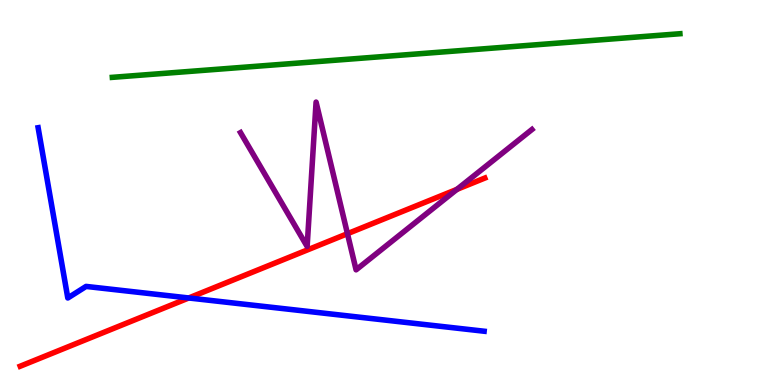[{'lines': ['blue', 'red'], 'intersections': [{'x': 2.44, 'y': 2.26}]}, {'lines': ['green', 'red'], 'intersections': []}, {'lines': ['purple', 'red'], 'intersections': [{'x': 4.48, 'y': 3.93}, {'x': 5.9, 'y': 5.08}]}, {'lines': ['blue', 'green'], 'intersections': []}, {'lines': ['blue', 'purple'], 'intersections': []}, {'lines': ['green', 'purple'], 'intersections': []}]